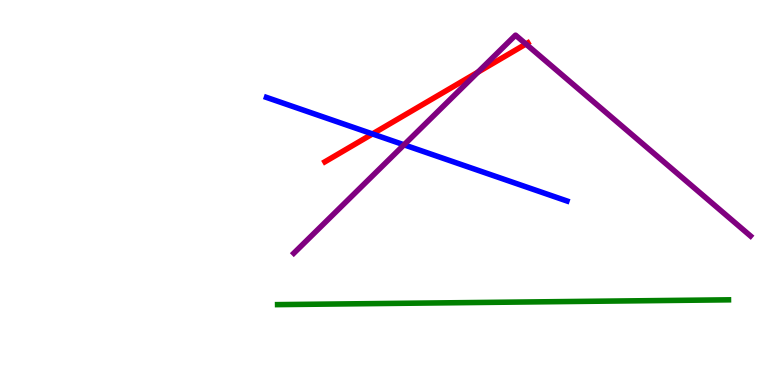[{'lines': ['blue', 'red'], 'intersections': [{'x': 4.81, 'y': 6.52}]}, {'lines': ['green', 'red'], 'intersections': []}, {'lines': ['purple', 'red'], 'intersections': [{'x': 6.17, 'y': 8.13}, {'x': 6.79, 'y': 8.86}]}, {'lines': ['blue', 'green'], 'intersections': []}, {'lines': ['blue', 'purple'], 'intersections': [{'x': 5.21, 'y': 6.24}]}, {'lines': ['green', 'purple'], 'intersections': []}]